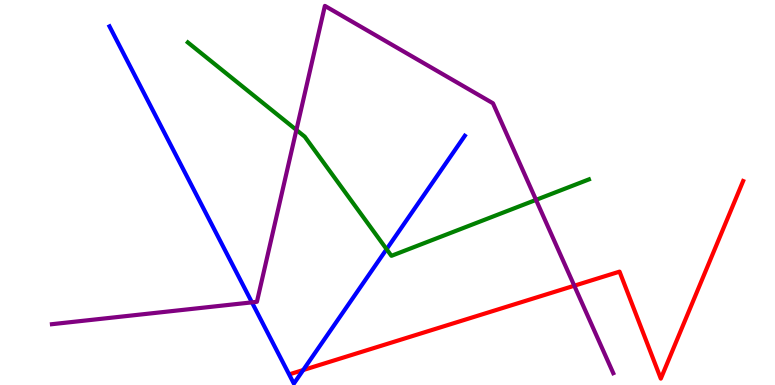[{'lines': ['blue', 'red'], 'intersections': [{'x': 3.91, 'y': 0.389}]}, {'lines': ['green', 'red'], 'intersections': []}, {'lines': ['purple', 'red'], 'intersections': [{'x': 7.41, 'y': 2.58}]}, {'lines': ['blue', 'green'], 'intersections': [{'x': 4.99, 'y': 3.53}]}, {'lines': ['blue', 'purple'], 'intersections': [{'x': 3.25, 'y': 2.15}]}, {'lines': ['green', 'purple'], 'intersections': [{'x': 3.82, 'y': 6.63}, {'x': 6.92, 'y': 4.81}]}]